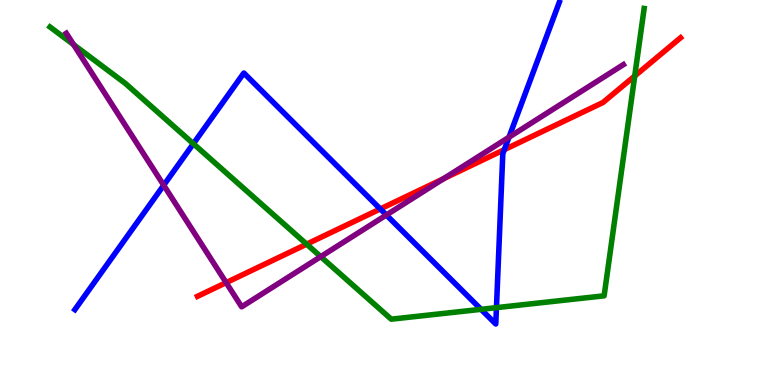[{'lines': ['blue', 'red'], 'intersections': [{'x': 4.91, 'y': 4.57}, {'x': 6.51, 'y': 6.11}]}, {'lines': ['green', 'red'], 'intersections': [{'x': 3.96, 'y': 3.66}, {'x': 8.19, 'y': 8.03}]}, {'lines': ['purple', 'red'], 'intersections': [{'x': 2.92, 'y': 2.66}, {'x': 5.72, 'y': 5.36}]}, {'lines': ['blue', 'green'], 'intersections': [{'x': 2.49, 'y': 6.27}, {'x': 6.21, 'y': 1.97}, {'x': 6.41, 'y': 2.01}]}, {'lines': ['blue', 'purple'], 'intersections': [{'x': 2.11, 'y': 5.19}, {'x': 4.99, 'y': 4.42}, {'x': 6.57, 'y': 6.44}]}, {'lines': ['green', 'purple'], 'intersections': [{'x': 0.95, 'y': 8.84}, {'x': 4.14, 'y': 3.33}]}]